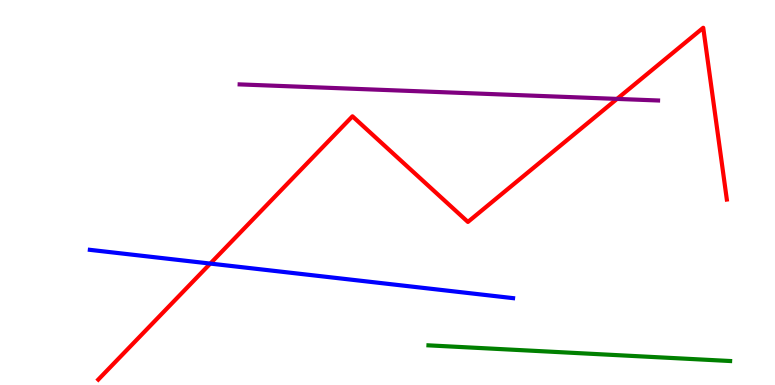[{'lines': ['blue', 'red'], 'intersections': [{'x': 2.71, 'y': 3.15}]}, {'lines': ['green', 'red'], 'intersections': []}, {'lines': ['purple', 'red'], 'intersections': [{'x': 7.96, 'y': 7.43}]}, {'lines': ['blue', 'green'], 'intersections': []}, {'lines': ['blue', 'purple'], 'intersections': []}, {'lines': ['green', 'purple'], 'intersections': []}]